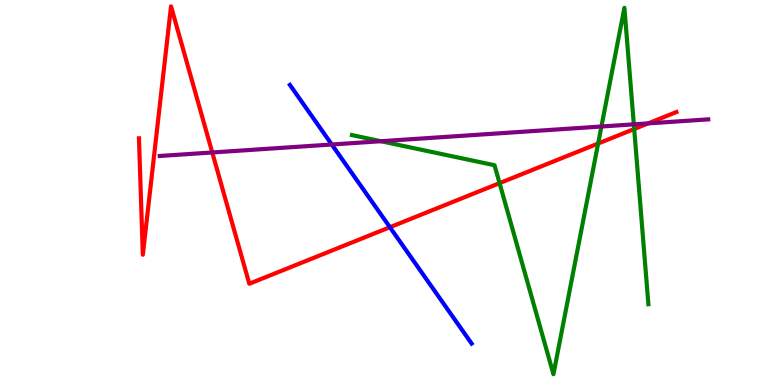[{'lines': ['blue', 'red'], 'intersections': [{'x': 5.03, 'y': 4.1}]}, {'lines': ['green', 'red'], 'intersections': [{'x': 6.45, 'y': 5.24}, {'x': 7.72, 'y': 6.27}, {'x': 8.18, 'y': 6.65}]}, {'lines': ['purple', 'red'], 'intersections': [{'x': 2.74, 'y': 6.04}, {'x': 8.36, 'y': 6.8}]}, {'lines': ['blue', 'green'], 'intersections': []}, {'lines': ['blue', 'purple'], 'intersections': [{'x': 4.28, 'y': 6.25}]}, {'lines': ['green', 'purple'], 'intersections': [{'x': 4.92, 'y': 6.33}, {'x': 7.76, 'y': 6.71}, {'x': 8.18, 'y': 6.77}]}]